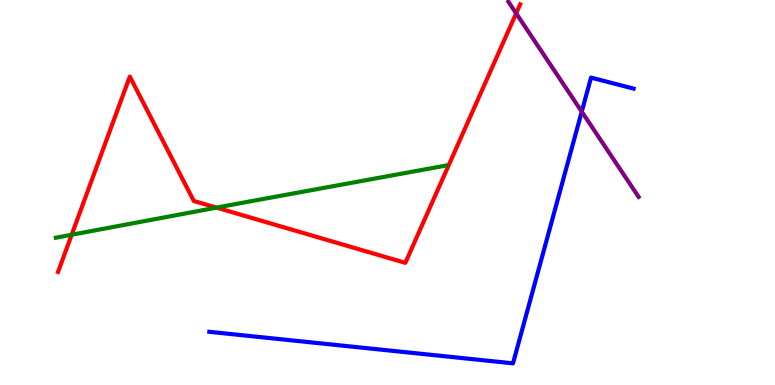[{'lines': ['blue', 'red'], 'intersections': []}, {'lines': ['green', 'red'], 'intersections': [{'x': 0.925, 'y': 3.9}, {'x': 2.79, 'y': 4.61}]}, {'lines': ['purple', 'red'], 'intersections': [{'x': 6.66, 'y': 9.65}]}, {'lines': ['blue', 'green'], 'intersections': []}, {'lines': ['blue', 'purple'], 'intersections': [{'x': 7.51, 'y': 7.1}]}, {'lines': ['green', 'purple'], 'intersections': []}]